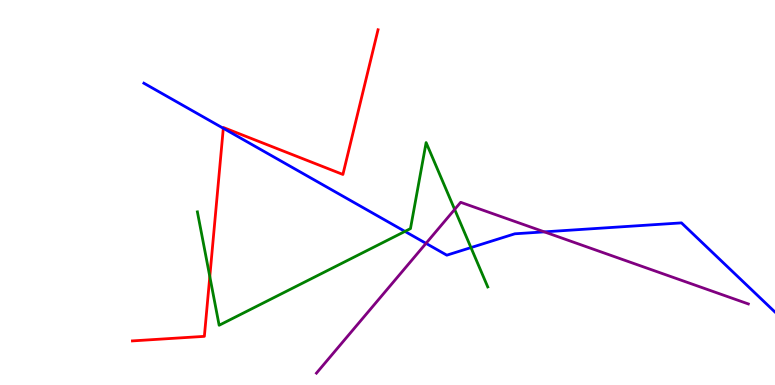[{'lines': ['blue', 'red'], 'intersections': [{'x': 2.88, 'y': 6.67}]}, {'lines': ['green', 'red'], 'intersections': [{'x': 2.71, 'y': 2.82}]}, {'lines': ['purple', 'red'], 'intersections': []}, {'lines': ['blue', 'green'], 'intersections': [{'x': 5.23, 'y': 3.99}, {'x': 6.08, 'y': 3.57}]}, {'lines': ['blue', 'purple'], 'intersections': [{'x': 5.5, 'y': 3.68}, {'x': 7.02, 'y': 3.98}]}, {'lines': ['green', 'purple'], 'intersections': [{'x': 5.87, 'y': 4.56}]}]